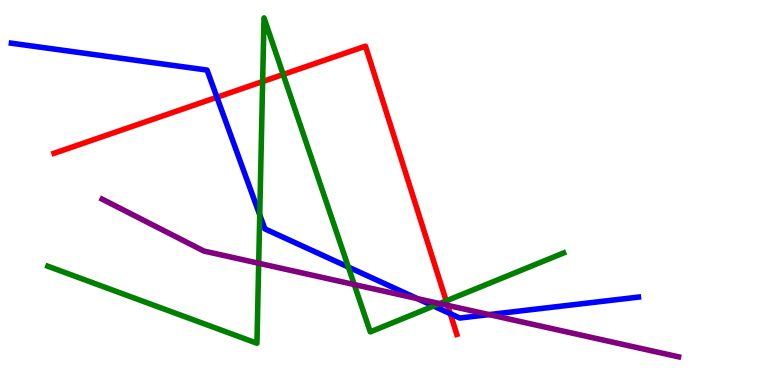[{'lines': ['blue', 'red'], 'intersections': [{'x': 2.8, 'y': 7.47}, {'x': 5.81, 'y': 1.85}]}, {'lines': ['green', 'red'], 'intersections': [{'x': 3.39, 'y': 7.88}, {'x': 3.65, 'y': 8.07}, {'x': 5.76, 'y': 2.18}]}, {'lines': ['purple', 'red'], 'intersections': [{'x': 5.78, 'y': 2.07}]}, {'lines': ['blue', 'green'], 'intersections': [{'x': 3.35, 'y': 4.42}, {'x': 4.49, 'y': 3.06}, {'x': 5.59, 'y': 2.05}]}, {'lines': ['blue', 'purple'], 'intersections': [{'x': 5.39, 'y': 2.24}, {'x': 6.31, 'y': 1.83}]}, {'lines': ['green', 'purple'], 'intersections': [{'x': 3.34, 'y': 3.16}, {'x': 4.57, 'y': 2.61}, {'x': 5.67, 'y': 2.11}]}]